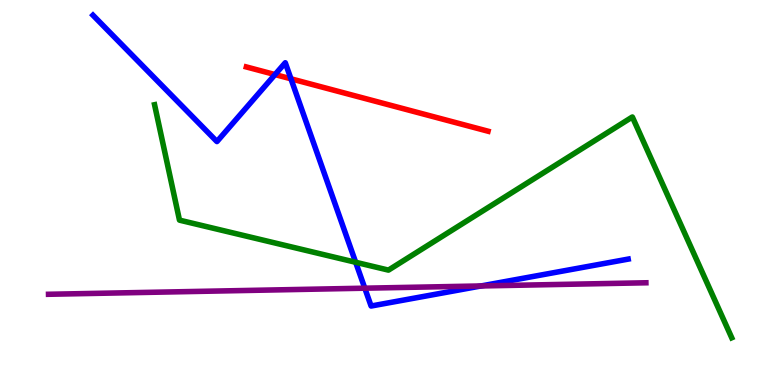[{'lines': ['blue', 'red'], 'intersections': [{'x': 3.55, 'y': 8.06}, {'x': 3.75, 'y': 7.95}]}, {'lines': ['green', 'red'], 'intersections': []}, {'lines': ['purple', 'red'], 'intersections': []}, {'lines': ['blue', 'green'], 'intersections': [{'x': 4.59, 'y': 3.19}]}, {'lines': ['blue', 'purple'], 'intersections': [{'x': 4.71, 'y': 2.51}, {'x': 6.21, 'y': 2.57}]}, {'lines': ['green', 'purple'], 'intersections': []}]